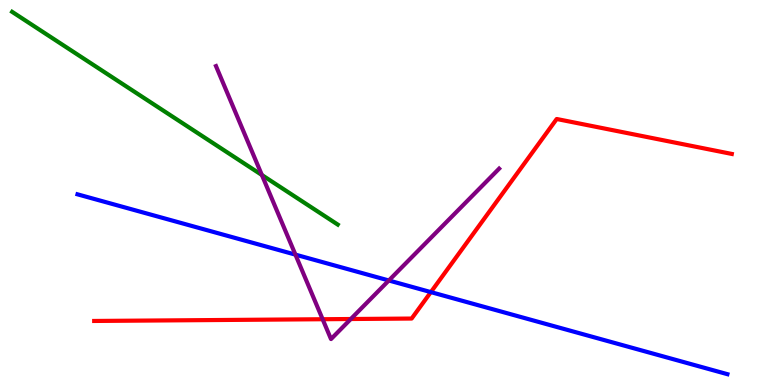[{'lines': ['blue', 'red'], 'intersections': [{'x': 5.56, 'y': 2.41}]}, {'lines': ['green', 'red'], 'intersections': []}, {'lines': ['purple', 'red'], 'intersections': [{'x': 4.16, 'y': 1.71}, {'x': 4.53, 'y': 1.71}]}, {'lines': ['blue', 'green'], 'intersections': []}, {'lines': ['blue', 'purple'], 'intersections': [{'x': 3.81, 'y': 3.39}, {'x': 5.02, 'y': 2.71}]}, {'lines': ['green', 'purple'], 'intersections': [{'x': 3.38, 'y': 5.45}]}]